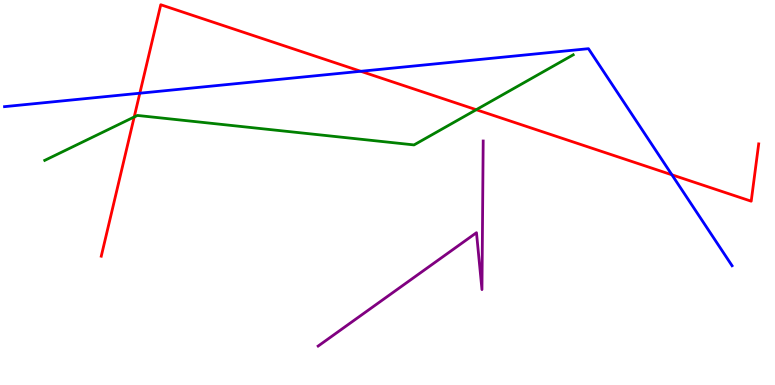[{'lines': ['blue', 'red'], 'intersections': [{'x': 1.8, 'y': 7.58}, {'x': 4.65, 'y': 8.15}, {'x': 8.67, 'y': 5.46}]}, {'lines': ['green', 'red'], 'intersections': [{'x': 1.73, 'y': 6.96}, {'x': 6.15, 'y': 7.15}]}, {'lines': ['purple', 'red'], 'intersections': []}, {'lines': ['blue', 'green'], 'intersections': []}, {'lines': ['blue', 'purple'], 'intersections': []}, {'lines': ['green', 'purple'], 'intersections': []}]